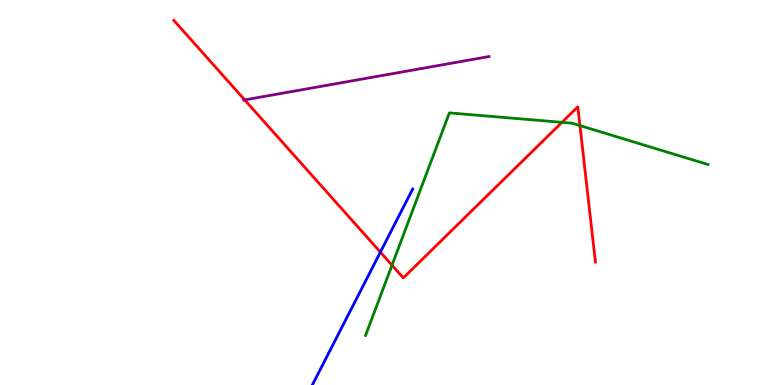[{'lines': ['blue', 'red'], 'intersections': [{'x': 4.91, 'y': 3.45}]}, {'lines': ['green', 'red'], 'intersections': [{'x': 5.06, 'y': 3.11}, {'x': 7.25, 'y': 6.82}, {'x': 7.48, 'y': 6.74}]}, {'lines': ['purple', 'red'], 'intersections': [{'x': 3.16, 'y': 7.4}]}, {'lines': ['blue', 'green'], 'intersections': []}, {'lines': ['blue', 'purple'], 'intersections': []}, {'lines': ['green', 'purple'], 'intersections': []}]